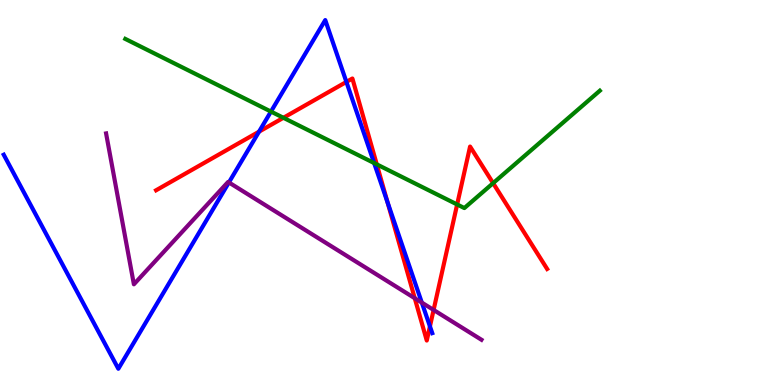[{'lines': ['blue', 'red'], 'intersections': [{'x': 3.34, 'y': 6.58}, {'x': 4.47, 'y': 7.87}, {'x': 5.0, 'y': 4.75}, {'x': 5.55, 'y': 1.52}]}, {'lines': ['green', 'red'], 'intersections': [{'x': 3.66, 'y': 6.94}, {'x': 4.86, 'y': 5.73}, {'x': 5.9, 'y': 4.69}, {'x': 6.36, 'y': 5.24}]}, {'lines': ['purple', 'red'], 'intersections': [{'x': 5.35, 'y': 2.25}, {'x': 5.59, 'y': 1.95}]}, {'lines': ['blue', 'green'], 'intersections': [{'x': 3.5, 'y': 7.1}, {'x': 4.83, 'y': 5.77}]}, {'lines': ['blue', 'purple'], 'intersections': [{'x': 2.95, 'y': 5.26}, {'x': 5.44, 'y': 2.14}]}, {'lines': ['green', 'purple'], 'intersections': []}]